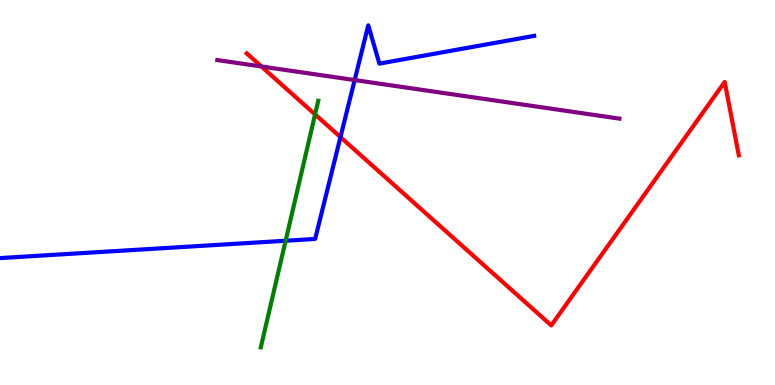[{'lines': ['blue', 'red'], 'intersections': [{'x': 4.39, 'y': 6.44}]}, {'lines': ['green', 'red'], 'intersections': [{'x': 4.07, 'y': 7.03}]}, {'lines': ['purple', 'red'], 'intersections': [{'x': 3.37, 'y': 8.27}]}, {'lines': ['blue', 'green'], 'intersections': [{'x': 3.69, 'y': 3.75}]}, {'lines': ['blue', 'purple'], 'intersections': [{'x': 4.58, 'y': 7.92}]}, {'lines': ['green', 'purple'], 'intersections': []}]